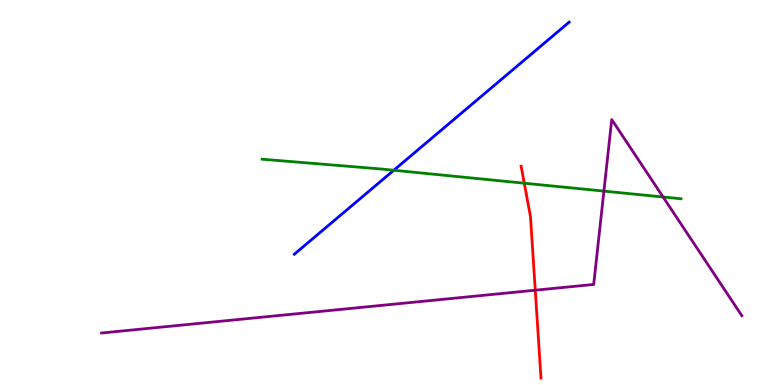[{'lines': ['blue', 'red'], 'intersections': []}, {'lines': ['green', 'red'], 'intersections': [{'x': 6.76, 'y': 5.24}]}, {'lines': ['purple', 'red'], 'intersections': [{'x': 6.91, 'y': 2.46}]}, {'lines': ['blue', 'green'], 'intersections': [{'x': 5.08, 'y': 5.58}]}, {'lines': ['blue', 'purple'], 'intersections': []}, {'lines': ['green', 'purple'], 'intersections': [{'x': 7.79, 'y': 5.04}, {'x': 8.56, 'y': 4.88}]}]